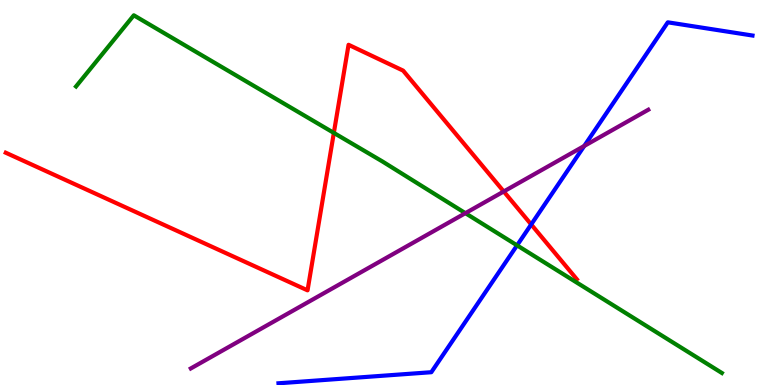[{'lines': ['blue', 'red'], 'intersections': [{'x': 6.85, 'y': 4.17}]}, {'lines': ['green', 'red'], 'intersections': [{'x': 4.31, 'y': 6.55}]}, {'lines': ['purple', 'red'], 'intersections': [{'x': 6.5, 'y': 5.03}]}, {'lines': ['blue', 'green'], 'intersections': [{'x': 6.67, 'y': 3.63}]}, {'lines': ['blue', 'purple'], 'intersections': [{'x': 7.54, 'y': 6.21}]}, {'lines': ['green', 'purple'], 'intersections': [{'x': 6.01, 'y': 4.46}]}]